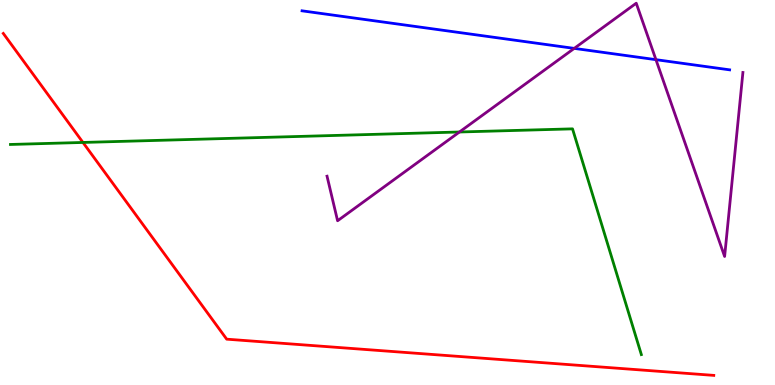[{'lines': ['blue', 'red'], 'intersections': []}, {'lines': ['green', 'red'], 'intersections': [{'x': 1.07, 'y': 6.3}]}, {'lines': ['purple', 'red'], 'intersections': []}, {'lines': ['blue', 'green'], 'intersections': []}, {'lines': ['blue', 'purple'], 'intersections': [{'x': 7.41, 'y': 8.74}, {'x': 8.46, 'y': 8.45}]}, {'lines': ['green', 'purple'], 'intersections': [{'x': 5.93, 'y': 6.57}]}]